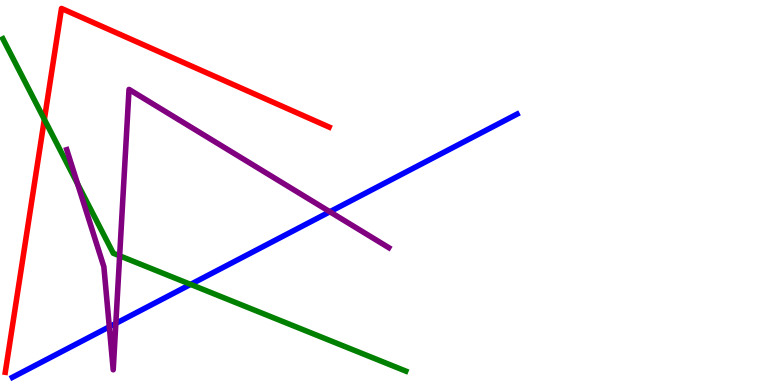[{'lines': ['blue', 'red'], 'intersections': []}, {'lines': ['green', 'red'], 'intersections': [{'x': 0.572, 'y': 6.9}]}, {'lines': ['purple', 'red'], 'intersections': []}, {'lines': ['blue', 'green'], 'intersections': [{'x': 2.46, 'y': 2.61}]}, {'lines': ['blue', 'purple'], 'intersections': [{'x': 1.41, 'y': 1.51}, {'x': 1.49, 'y': 1.6}, {'x': 4.26, 'y': 4.5}]}, {'lines': ['green', 'purple'], 'intersections': [{'x': 1.0, 'y': 5.22}, {'x': 1.54, 'y': 3.36}]}]